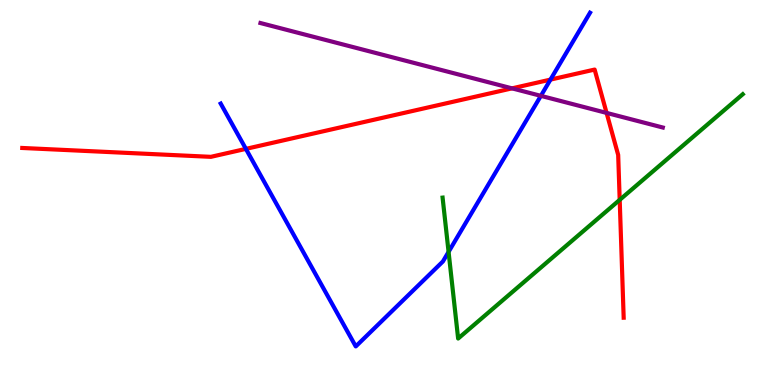[{'lines': ['blue', 'red'], 'intersections': [{'x': 3.17, 'y': 6.13}, {'x': 7.1, 'y': 7.93}]}, {'lines': ['green', 'red'], 'intersections': [{'x': 8.0, 'y': 4.81}]}, {'lines': ['purple', 'red'], 'intersections': [{'x': 6.61, 'y': 7.71}, {'x': 7.83, 'y': 7.07}]}, {'lines': ['blue', 'green'], 'intersections': [{'x': 5.79, 'y': 3.46}]}, {'lines': ['blue', 'purple'], 'intersections': [{'x': 6.98, 'y': 7.51}]}, {'lines': ['green', 'purple'], 'intersections': []}]